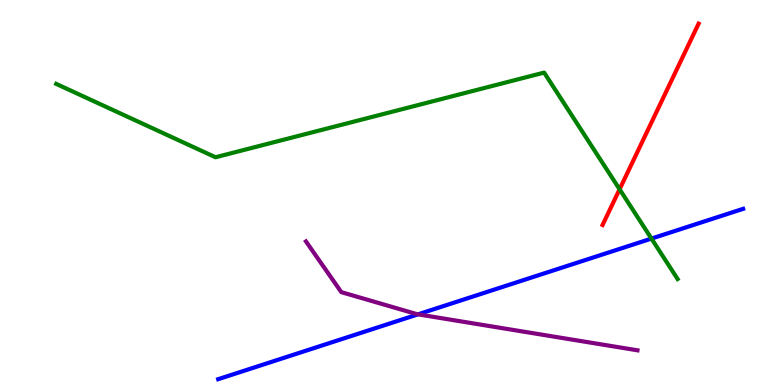[{'lines': ['blue', 'red'], 'intersections': []}, {'lines': ['green', 'red'], 'intersections': [{'x': 7.99, 'y': 5.08}]}, {'lines': ['purple', 'red'], 'intersections': []}, {'lines': ['blue', 'green'], 'intersections': [{'x': 8.41, 'y': 3.8}]}, {'lines': ['blue', 'purple'], 'intersections': [{'x': 5.39, 'y': 1.84}]}, {'lines': ['green', 'purple'], 'intersections': []}]